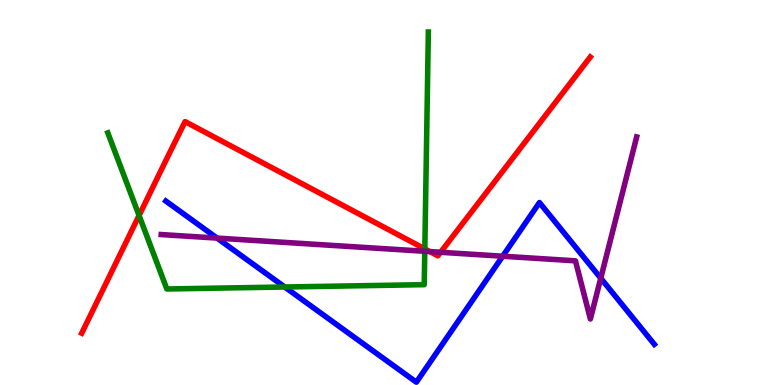[{'lines': ['blue', 'red'], 'intersections': []}, {'lines': ['green', 'red'], 'intersections': [{'x': 1.79, 'y': 4.4}, {'x': 5.48, 'y': 3.53}]}, {'lines': ['purple', 'red'], 'intersections': [{'x': 5.55, 'y': 3.46}, {'x': 5.68, 'y': 3.45}]}, {'lines': ['blue', 'green'], 'intersections': [{'x': 3.67, 'y': 2.55}]}, {'lines': ['blue', 'purple'], 'intersections': [{'x': 2.8, 'y': 3.82}, {'x': 6.49, 'y': 3.34}, {'x': 7.75, 'y': 2.77}]}, {'lines': ['green', 'purple'], 'intersections': [{'x': 5.48, 'y': 3.47}]}]